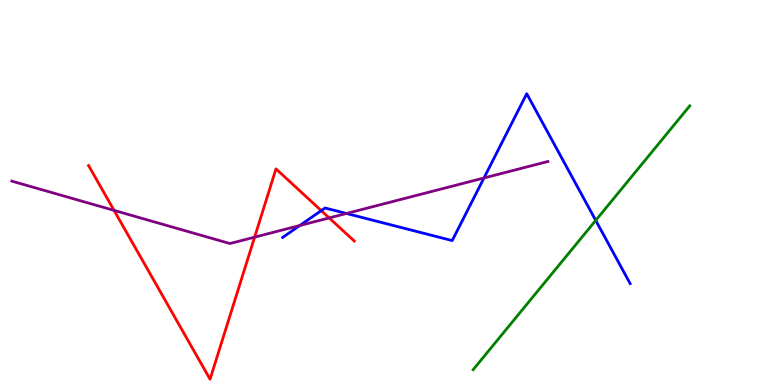[{'lines': ['blue', 'red'], 'intersections': [{'x': 4.15, 'y': 4.53}]}, {'lines': ['green', 'red'], 'intersections': []}, {'lines': ['purple', 'red'], 'intersections': [{'x': 1.47, 'y': 4.54}, {'x': 3.29, 'y': 3.84}, {'x': 4.25, 'y': 4.34}]}, {'lines': ['blue', 'green'], 'intersections': [{'x': 7.69, 'y': 4.28}]}, {'lines': ['blue', 'purple'], 'intersections': [{'x': 3.87, 'y': 4.14}, {'x': 4.47, 'y': 4.46}, {'x': 6.24, 'y': 5.38}]}, {'lines': ['green', 'purple'], 'intersections': []}]